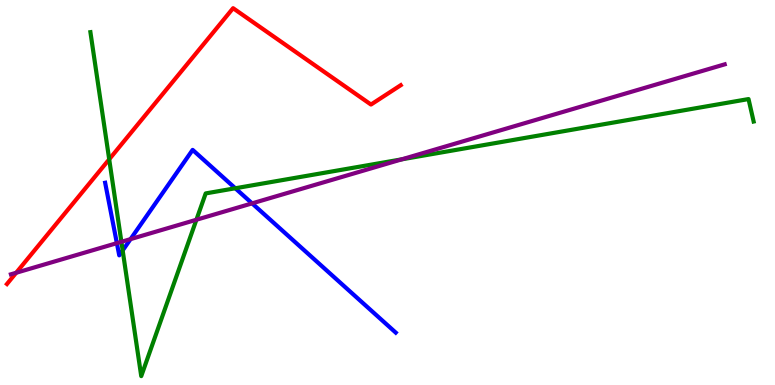[{'lines': ['blue', 'red'], 'intersections': []}, {'lines': ['green', 'red'], 'intersections': [{'x': 1.41, 'y': 5.86}]}, {'lines': ['purple', 'red'], 'intersections': [{'x': 0.209, 'y': 2.92}]}, {'lines': ['blue', 'green'], 'intersections': [{'x': 1.58, 'y': 3.49}, {'x': 3.04, 'y': 5.11}]}, {'lines': ['blue', 'purple'], 'intersections': [{'x': 1.51, 'y': 3.68}, {'x': 1.68, 'y': 3.79}, {'x': 3.25, 'y': 4.72}]}, {'lines': ['green', 'purple'], 'intersections': [{'x': 1.57, 'y': 3.72}, {'x': 2.53, 'y': 4.29}, {'x': 5.18, 'y': 5.86}]}]